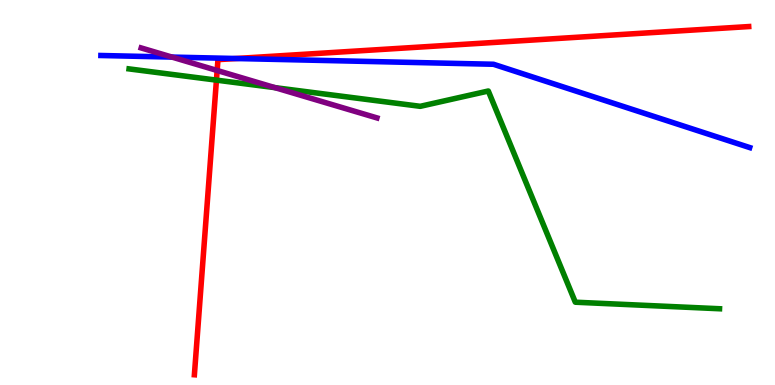[{'lines': ['blue', 'red'], 'intersections': [{'x': 3.05, 'y': 8.48}]}, {'lines': ['green', 'red'], 'intersections': [{'x': 2.79, 'y': 7.92}]}, {'lines': ['purple', 'red'], 'intersections': [{'x': 2.8, 'y': 8.17}]}, {'lines': ['blue', 'green'], 'intersections': []}, {'lines': ['blue', 'purple'], 'intersections': [{'x': 2.22, 'y': 8.52}]}, {'lines': ['green', 'purple'], 'intersections': [{'x': 3.55, 'y': 7.72}]}]